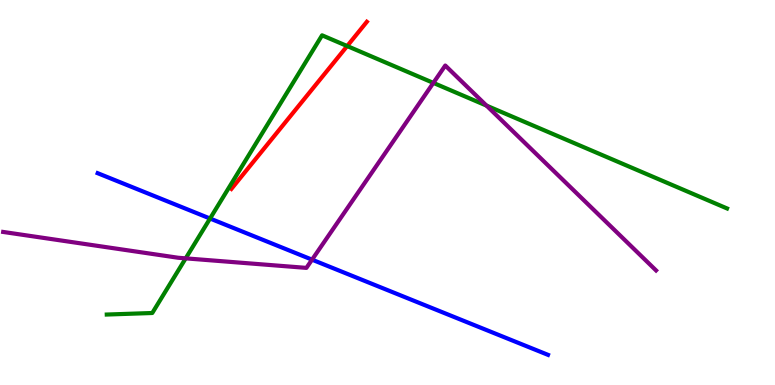[{'lines': ['blue', 'red'], 'intersections': []}, {'lines': ['green', 'red'], 'intersections': [{'x': 4.48, 'y': 8.8}]}, {'lines': ['purple', 'red'], 'intersections': []}, {'lines': ['blue', 'green'], 'intersections': [{'x': 2.71, 'y': 4.32}]}, {'lines': ['blue', 'purple'], 'intersections': [{'x': 4.03, 'y': 3.26}]}, {'lines': ['green', 'purple'], 'intersections': [{'x': 2.4, 'y': 3.29}, {'x': 5.59, 'y': 7.85}, {'x': 6.28, 'y': 7.26}]}]